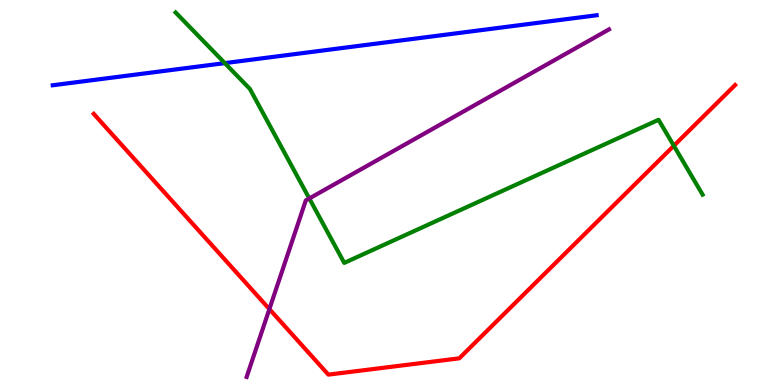[{'lines': ['blue', 'red'], 'intersections': []}, {'lines': ['green', 'red'], 'intersections': [{'x': 8.69, 'y': 6.21}]}, {'lines': ['purple', 'red'], 'intersections': [{'x': 3.48, 'y': 1.97}]}, {'lines': ['blue', 'green'], 'intersections': [{'x': 2.9, 'y': 8.36}]}, {'lines': ['blue', 'purple'], 'intersections': []}, {'lines': ['green', 'purple'], 'intersections': [{'x': 3.99, 'y': 4.85}]}]